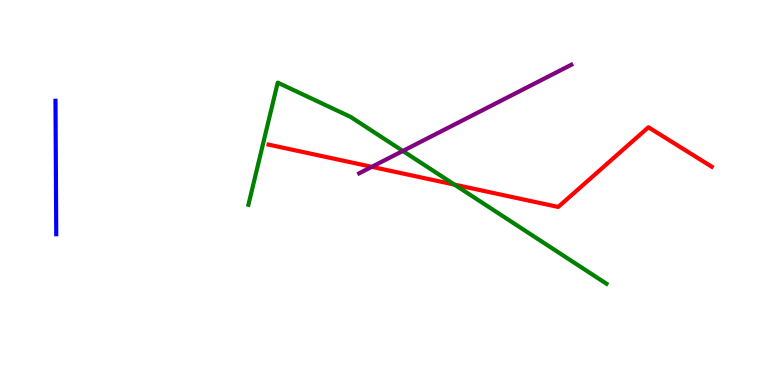[{'lines': ['blue', 'red'], 'intersections': []}, {'lines': ['green', 'red'], 'intersections': [{'x': 5.86, 'y': 5.2}]}, {'lines': ['purple', 'red'], 'intersections': [{'x': 4.8, 'y': 5.67}]}, {'lines': ['blue', 'green'], 'intersections': []}, {'lines': ['blue', 'purple'], 'intersections': []}, {'lines': ['green', 'purple'], 'intersections': [{'x': 5.2, 'y': 6.08}]}]